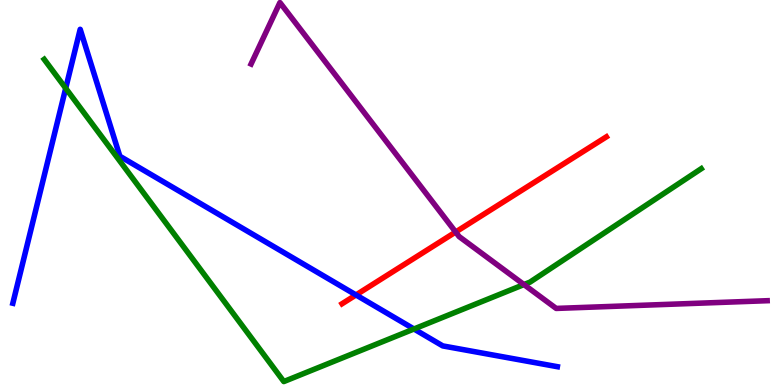[{'lines': ['blue', 'red'], 'intersections': [{'x': 4.59, 'y': 2.34}]}, {'lines': ['green', 'red'], 'intersections': []}, {'lines': ['purple', 'red'], 'intersections': [{'x': 5.88, 'y': 3.97}]}, {'lines': ['blue', 'green'], 'intersections': [{'x': 0.848, 'y': 7.71}, {'x': 5.34, 'y': 1.45}]}, {'lines': ['blue', 'purple'], 'intersections': []}, {'lines': ['green', 'purple'], 'intersections': [{'x': 6.76, 'y': 2.61}]}]